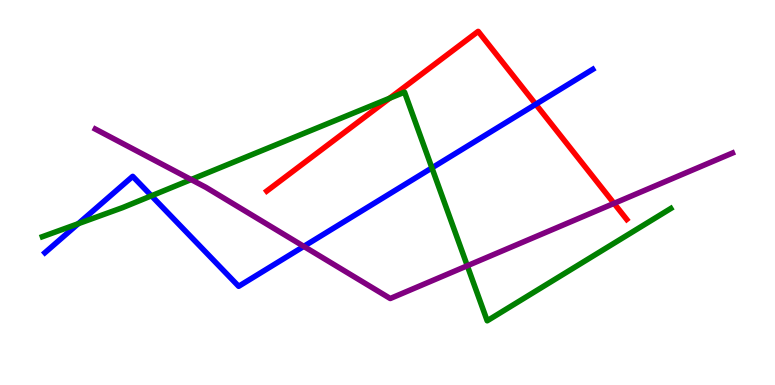[{'lines': ['blue', 'red'], 'intersections': [{'x': 6.91, 'y': 7.29}]}, {'lines': ['green', 'red'], 'intersections': [{'x': 5.03, 'y': 7.45}]}, {'lines': ['purple', 'red'], 'intersections': [{'x': 7.92, 'y': 4.72}]}, {'lines': ['blue', 'green'], 'intersections': [{'x': 1.01, 'y': 4.19}, {'x': 1.95, 'y': 4.91}, {'x': 5.57, 'y': 5.64}]}, {'lines': ['blue', 'purple'], 'intersections': [{'x': 3.92, 'y': 3.6}]}, {'lines': ['green', 'purple'], 'intersections': [{'x': 2.47, 'y': 5.34}, {'x': 6.03, 'y': 3.1}]}]